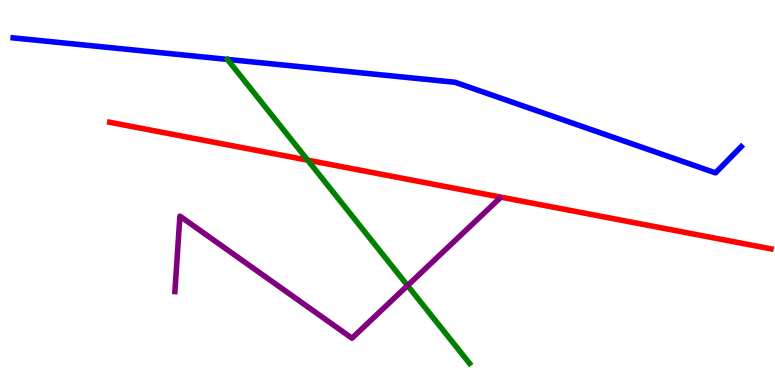[{'lines': ['blue', 'red'], 'intersections': []}, {'lines': ['green', 'red'], 'intersections': [{'x': 3.97, 'y': 5.84}]}, {'lines': ['purple', 'red'], 'intersections': []}, {'lines': ['blue', 'green'], 'intersections': []}, {'lines': ['blue', 'purple'], 'intersections': []}, {'lines': ['green', 'purple'], 'intersections': [{'x': 5.26, 'y': 2.58}]}]